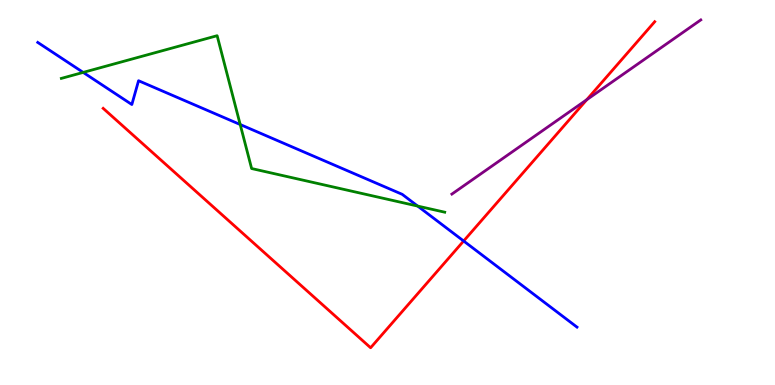[{'lines': ['blue', 'red'], 'intersections': [{'x': 5.98, 'y': 3.74}]}, {'lines': ['green', 'red'], 'intersections': []}, {'lines': ['purple', 'red'], 'intersections': [{'x': 7.57, 'y': 7.41}]}, {'lines': ['blue', 'green'], 'intersections': [{'x': 1.07, 'y': 8.12}, {'x': 3.1, 'y': 6.77}, {'x': 5.39, 'y': 4.65}]}, {'lines': ['blue', 'purple'], 'intersections': []}, {'lines': ['green', 'purple'], 'intersections': []}]